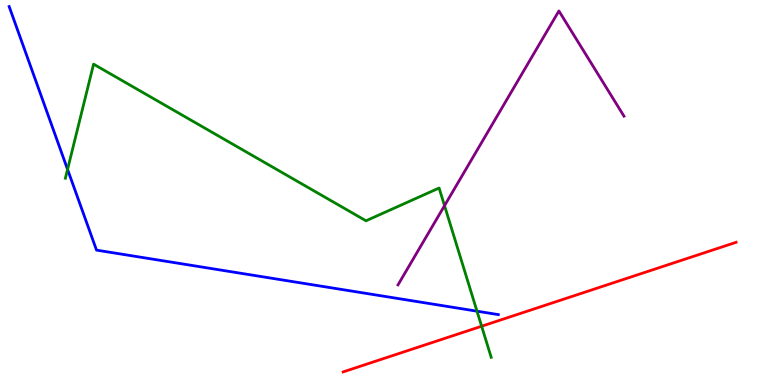[{'lines': ['blue', 'red'], 'intersections': []}, {'lines': ['green', 'red'], 'intersections': [{'x': 6.21, 'y': 1.53}]}, {'lines': ['purple', 'red'], 'intersections': []}, {'lines': ['blue', 'green'], 'intersections': [{'x': 0.872, 'y': 5.6}, {'x': 6.15, 'y': 1.92}]}, {'lines': ['blue', 'purple'], 'intersections': []}, {'lines': ['green', 'purple'], 'intersections': [{'x': 5.74, 'y': 4.66}]}]